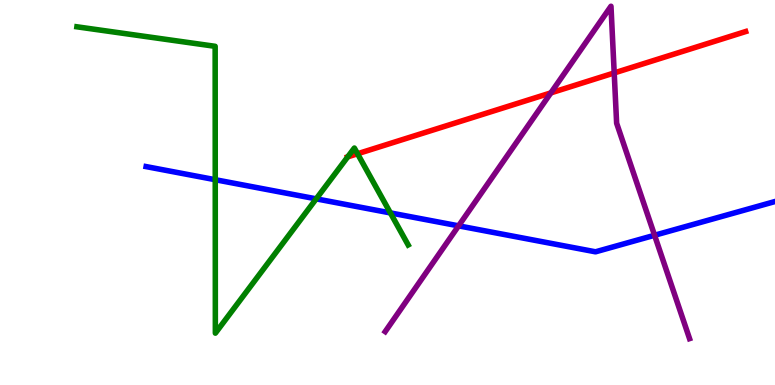[{'lines': ['blue', 'red'], 'intersections': []}, {'lines': ['green', 'red'], 'intersections': [{'x': 4.49, 'y': 5.93}, {'x': 4.61, 'y': 6.01}]}, {'lines': ['purple', 'red'], 'intersections': [{'x': 7.11, 'y': 7.59}, {'x': 7.93, 'y': 8.11}]}, {'lines': ['blue', 'green'], 'intersections': [{'x': 2.78, 'y': 5.33}, {'x': 4.08, 'y': 4.84}, {'x': 5.04, 'y': 4.47}]}, {'lines': ['blue', 'purple'], 'intersections': [{'x': 5.92, 'y': 4.13}, {'x': 8.45, 'y': 3.89}]}, {'lines': ['green', 'purple'], 'intersections': []}]